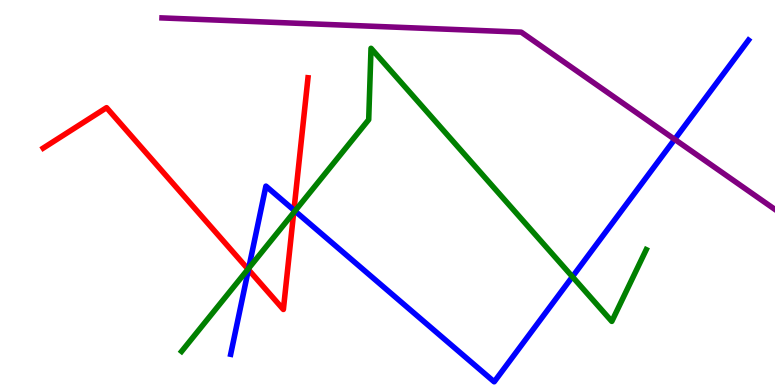[{'lines': ['blue', 'red'], 'intersections': [{'x': 3.21, 'y': 3.0}, {'x': 3.79, 'y': 4.54}]}, {'lines': ['green', 'red'], 'intersections': [{'x': 3.2, 'y': 3.01}, {'x': 3.79, 'y': 4.48}]}, {'lines': ['purple', 'red'], 'intersections': []}, {'lines': ['blue', 'green'], 'intersections': [{'x': 3.21, 'y': 3.03}, {'x': 3.81, 'y': 4.52}, {'x': 7.39, 'y': 2.81}]}, {'lines': ['blue', 'purple'], 'intersections': [{'x': 8.71, 'y': 6.38}]}, {'lines': ['green', 'purple'], 'intersections': []}]